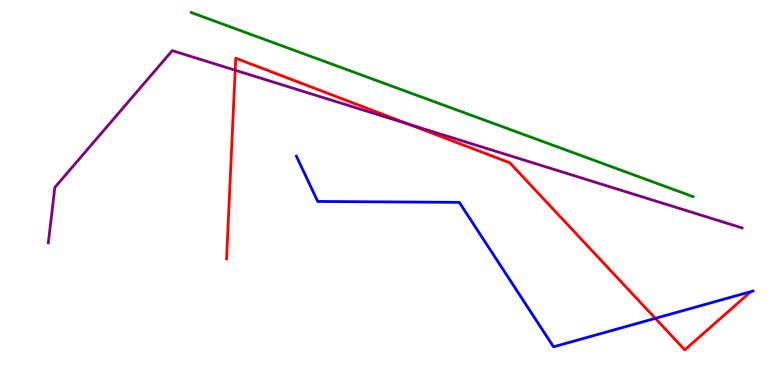[{'lines': ['blue', 'red'], 'intersections': [{'x': 8.46, 'y': 1.73}]}, {'lines': ['green', 'red'], 'intersections': []}, {'lines': ['purple', 'red'], 'intersections': [{'x': 3.03, 'y': 8.18}, {'x': 5.27, 'y': 6.78}]}, {'lines': ['blue', 'green'], 'intersections': []}, {'lines': ['blue', 'purple'], 'intersections': []}, {'lines': ['green', 'purple'], 'intersections': []}]